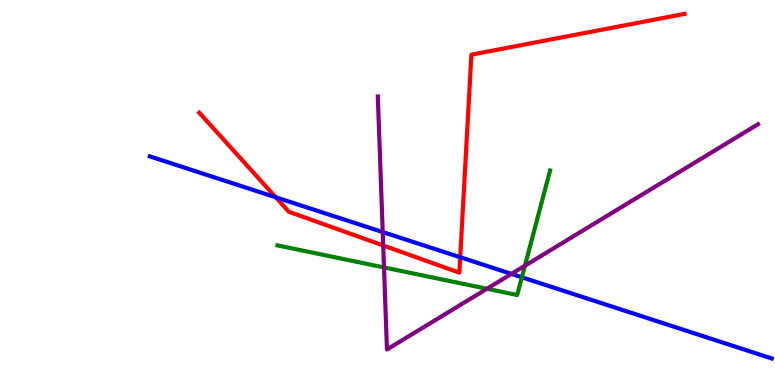[{'lines': ['blue', 'red'], 'intersections': [{'x': 3.56, 'y': 4.88}, {'x': 5.94, 'y': 3.32}]}, {'lines': ['green', 'red'], 'intersections': []}, {'lines': ['purple', 'red'], 'intersections': [{'x': 4.94, 'y': 3.62}]}, {'lines': ['blue', 'green'], 'intersections': [{'x': 6.73, 'y': 2.8}]}, {'lines': ['blue', 'purple'], 'intersections': [{'x': 4.94, 'y': 3.97}, {'x': 6.6, 'y': 2.89}]}, {'lines': ['green', 'purple'], 'intersections': [{'x': 4.95, 'y': 3.05}, {'x': 6.28, 'y': 2.5}, {'x': 6.77, 'y': 3.1}]}]